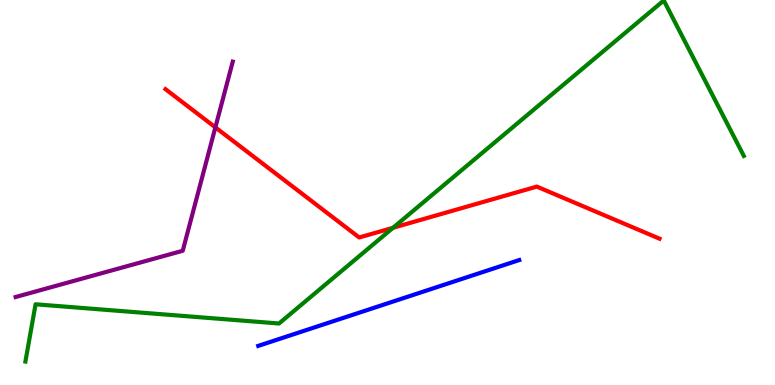[{'lines': ['blue', 'red'], 'intersections': []}, {'lines': ['green', 'red'], 'intersections': [{'x': 5.07, 'y': 4.08}]}, {'lines': ['purple', 'red'], 'intersections': [{'x': 2.78, 'y': 6.69}]}, {'lines': ['blue', 'green'], 'intersections': []}, {'lines': ['blue', 'purple'], 'intersections': []}, {'lines': ['green', 'purple'], 'intersections': []}]